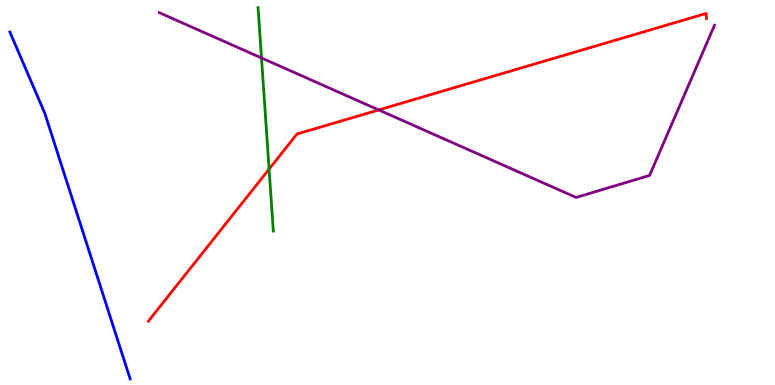[{'lines': ['blue', 'red'], 'intersections': []}, {'lines': ['green', 'red'], 'intersections': [{'x': 3.47, 'y': 5.61}]}, {'lines': ['purple', 'red'], 'intersections': [{'x': 4.89, 'y': 7.14}]}, {'lines': ['blue', 'green'], 'intersections': []}, {'lines': ['blue', 'purple'], 'intersections': []}, {'lines': ['green', 'purple'], 'intersections': [{'x': 3.37, 'y': 8.49}]}]